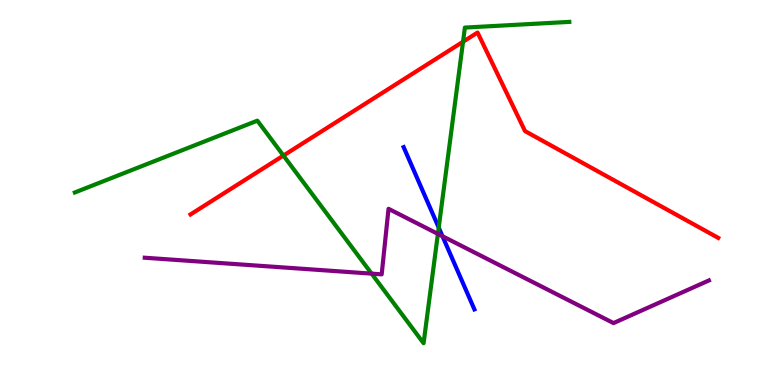[{'lines': ['blue', 'red'], 'intersections': []}, {'lines': ['green', 'red'], 'intersections': [{'x': 3.66, 'y': 5.96}, {'x': 5.97, 'y': 8.92}]}, {'lines': ['purple', 'red'], 'intersections': []}, {'lines': ['blue', 'green'], 'intersections': [{'x': 5.66, 'y': 4.09}]}, {'lines': ['blue', 'purple'], 'intersections': [{'x': 5.71, 'y': 3.86}]}, {'lines': ['green', 'purple'], 'intersections': [{'x': 4.8, 'y': 2.89}, {'x': 5.65, 'y': 3.93}]}]